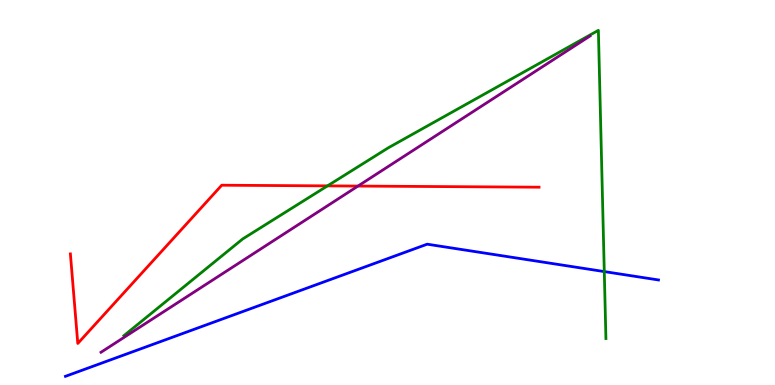[{'lines': ['blue', 'red'], 'intersections': []}, {'lines': ['green', 'red'], 'intersections': [{'x': 4.23, 'y': 5.17}]}, {'lines': ['purple', 'red'], 'intersections': [{'x': 4.62, 'y': 5.17}]}, {'lines': ['blue', 'green'], 'intersections': [{'x': 7.8, 'y': 2.95}]}, {'lines': ['blue', 'purple'], 'intersections': []}, {'lines': ['green', 'purple'], 'intersections': []}]